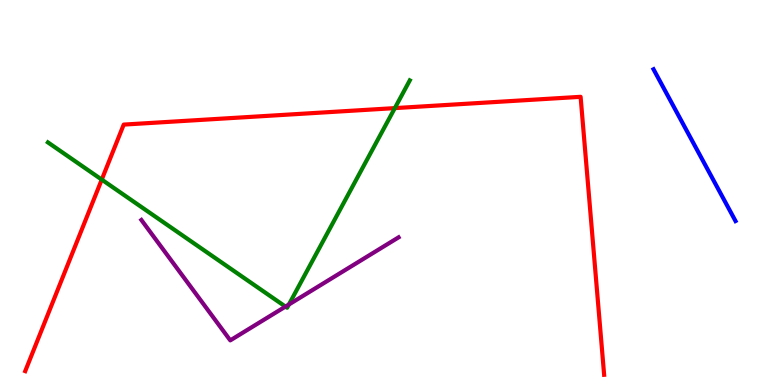[{'lines': ['blue', 'red'], 'intersections': []}, {'lines': ['green', 'red'], 'intersections': [{'x': 1.31, 'y': 5.34}, {'x': 5.09, 'y': 7.19}]}, {'lines': ['purple', 'red'], 'intersections': []}, {'lines': ['blue', 'green'], 'intersections': []}, {'lines': ['blue', 'purple'], 'intersections': []}, {'lines': ['green', 'purple'], 'intersections': [{'x': 3.68, 'y': 2.04}, {'x': 3.73, 'y': 2.09}]}]